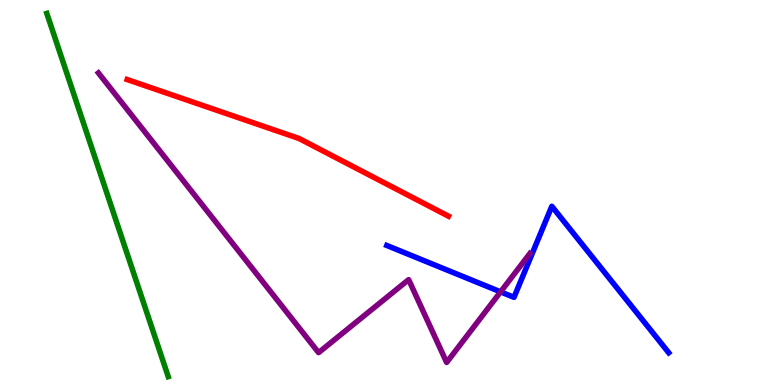[{'lines': ['blue', 'red'], 'intersections': []}, {'lines': ['green', 'red'], 'intersections': []}, {'lines': ['purple', 'red'], 'intersections': []}, {'lines': ['blue', 'green'], 'intersections': []}, {'lines': ['blue', 'purple'], 'intersections': [{'x': 6.46, 'y': 2.42}]}, {'lines': ['green', 'purple'], 'intersections': []}]